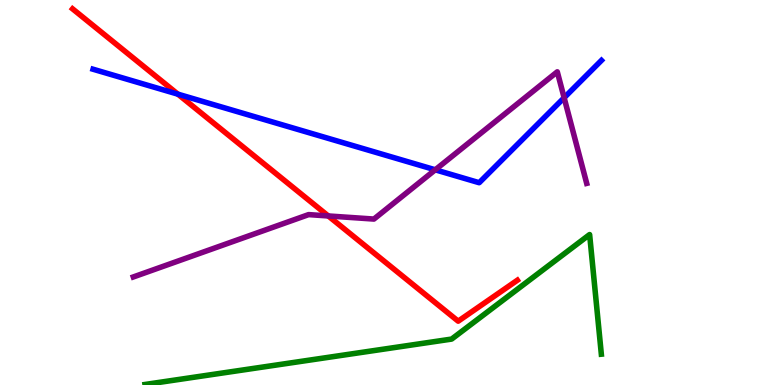[{'lines': ['blue', 'red'], 'intersections': [{'x': 2.3, 'y': 7.55}]}, {'lines': ['green', 'red'], 'intersections': []}, {'lines': ['purple', 'red'], 'intersections': [{'x': 4.24, 'y': 4.39}]}, {'lines': ['blue', 'green'], 'intersections': []}, {'lines': ['blue', 'purple'], 'intersections': [{'x': 5.62, 'y': 5.59}, {'x': 7.28, 'y': 7.46}]}, {'lines': ['green', 'purple'], 'intersections': []}]